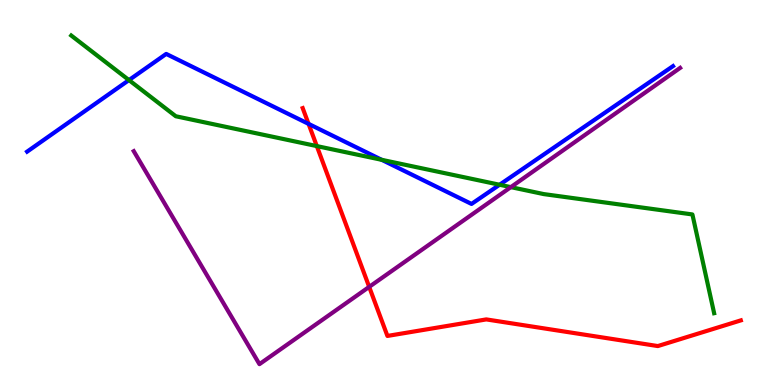[{'lines': ['blue', 'red'], 'intersections': [{'x': 3.98, 'y': 6.78}]}, {'lines': ['green', 'red'], 'intersections': [{'x': 4.09, 'y': 6.21}]}, {'lines': ['purple', 'red'], 'intersections': [{'x': 4.76, 'y': 2.55}]}, {'lines': ['blue', 'green'], 'intersections': [{'x': 1.66, 'y': 7.92}, {'x': 4.93, 'y': 5.85}, {'x': 6.45, 'y': 5.2}]}, {'lines': ['blue', 'purple'], 'intersections': []}, {'lines': ['green', 'purple'], 'intersections': [{'x': 6.59, 'y': 5.14}]}]